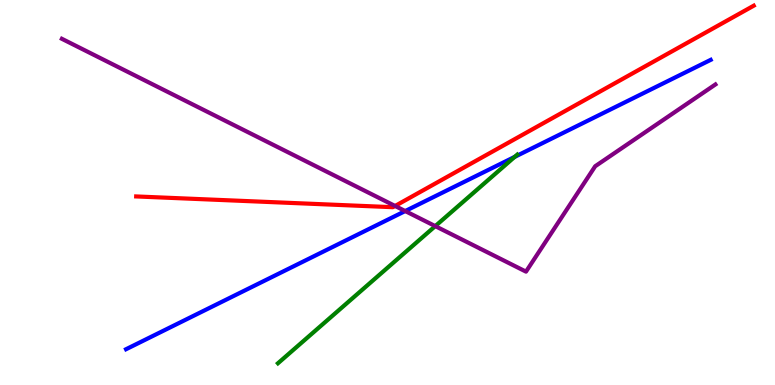[{'lines': ['blue', 'red'], 'intersections': []}, {'lines': ['green', 'red'], 'intersections': []}, {'lines': ['purple', 'red'], 'intersections': [{'x': 5.1, 'y': 4.65}]}, {'lines': ['blue', 'green'], 'intersections': [{'x': 6.64, 'y': 5.93}]}, {'lines': ['blue', 'purple'], 'intersections': [{'x': 5.23, 'y': 4.52}]}, {'lines': ['green', 'purple'], 'intersections': [{'x': 5.62, 'y': 4.13}]}]